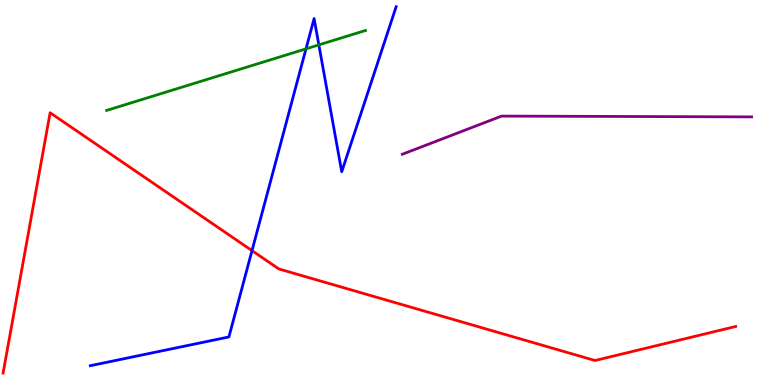[{'lines': ['blue', 'red'], 'intersections': [{'x': 3.25, 'y': 3.49}]}, {'lines': ['green', 'red'], 'intersections': []}, {'lines': ['purple', 'red'], 'intersections': []}, {'lines': ['blue', 'green'], 'intersections': [{'x': 3.95, 'y': 8.73}, {'x': 4.11, 'y': 8.83}]}, {'lines': ['blue', 'purple'], 'intersections': []}, {'lines': ['green', 'purple'], 'intersections': []}]